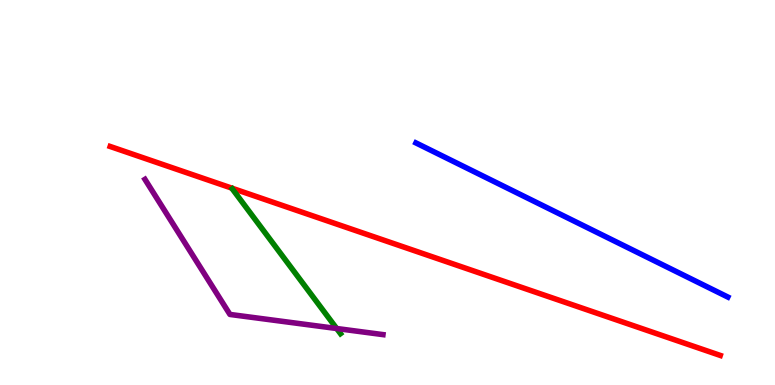[{'lines': ['blue', 'red'], 'intersections': []}, {'lines': ['green', 'red'], 'intersections': []}, {'lines': ['purple', 'red'], 'intersections': []}, {'lines': ['blue', 'green'], 'intersections': []}, {'lines': ['blue', 'purple'], 'intersections': []}, {'lines': ['green', 'purple'], 'intersections': [{'x': 4.34, 'y': 1.47}]}]